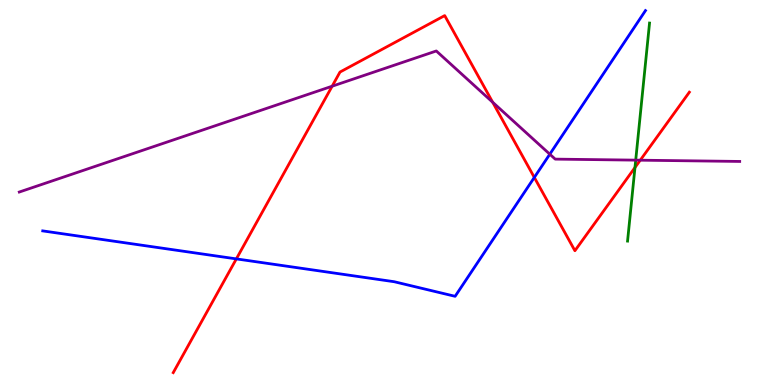[{'lines': ['blue', 'red'], 'intersections': [{'x': 3.05, 'y': 3.28}, {'x': 6.89, 'y': 5.39}]}, {'lines': ['green', 'red'], 'intersections': [{'x': 8.19, 'y': 5.65}]}, {'lines': ['purple', 'red'], 'intersections': [{'x': 4.29, 'y': 7.76}, {'x': 6.36, 'y': 7.34}, {'x': 8.26, 'y': 5.84}]}, {'lines': ['blue', 'green'], 'intersections': []}, {'lines': ['blue', 'purple'], 'intersections': [{'x': 7.09, 'y': 5.99}]}, {'lines': ['green', 'purple'], 'intersections': [{'x': 8.2, 'y': 5.84}]}]